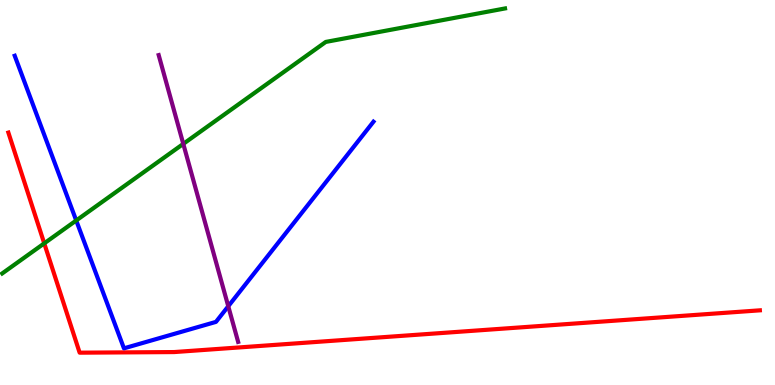[{'lines': ['blue', 'red'], 'intersections': []}, {'lines': ['green', 'red'], 'intersections': [{'x': 0.571, 'y': 3.68}]}, {'lines': ['purple', 'red'], 'intersections': []}, {'lines': ['blue', 'green'], 'intersections': [{'x': 0.983, 'y': 4.27}]}, {'lines': ['blue', 'purple'], 'intersections': [{'x': 2.95, 'y': 2.05}]}, {'lines': ['green', 'purple'], 'intersections': [{'x': 2.36, 'y': 6.26}]}]